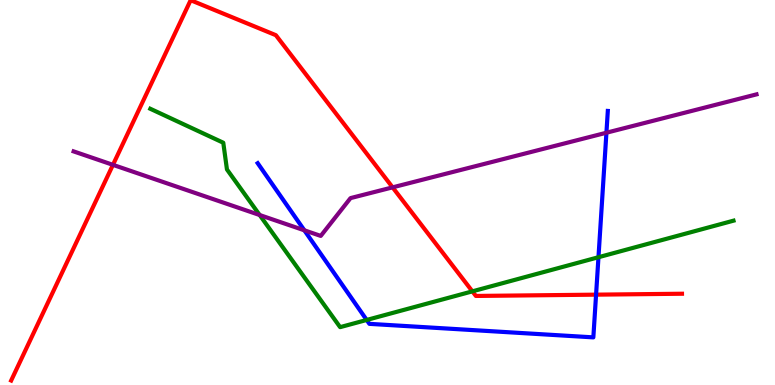[{'lines': ['blue', 'red'], 'intersections': [{'x': 7.69, 'y': 2.35}]}, {'lines': ['green', 'red'], 'intersections': [{'x': 6.1, 'y': 2.43}]}, {'lines': ['purple', 'red'], 'intersections': [{'x': 1.46, 'y': 5.72}, {'x': 5.07, 'y': 5.13}]}, {'lines': ['blue', 'green'], 'intersections': [{'x': 4.73, 'y': 1.69}, {'x': 7.72, 'y': 3.32}]}, {'lines': ['blue', 'purple'], 'intersections': [{'x': 3.93, 'y': 4.02}, {'x': 7.82, 'y': 6.55}]}, {'lines': ['green', 'purple'], 'intersections': [{'x': 3.35, 'y': 4.41}]}]